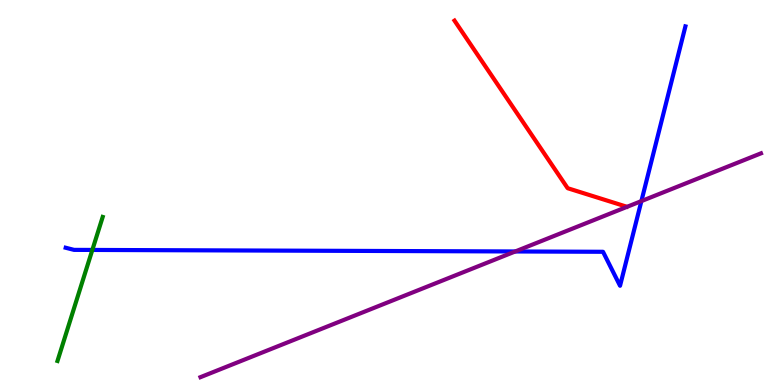[{'lines': ['blue', 'red'], 'intersections': []}, {'lines': ['green', 'red'], 'intersections': []}, {'lines': ['purple', 'red'], 'intersections': []}, {'lines': ['blue', 'green'], 'intersections': [{'x': 1.19, 'y': 3.51}]}, {'lines': ['blue', 'purple'], 'intersections': [{'x': 6.65, 'y': 3.47}, {'x': 8.28, 'y': 4.78}]}, {'lines': ['green', 'purple'], 'intersections': []}]